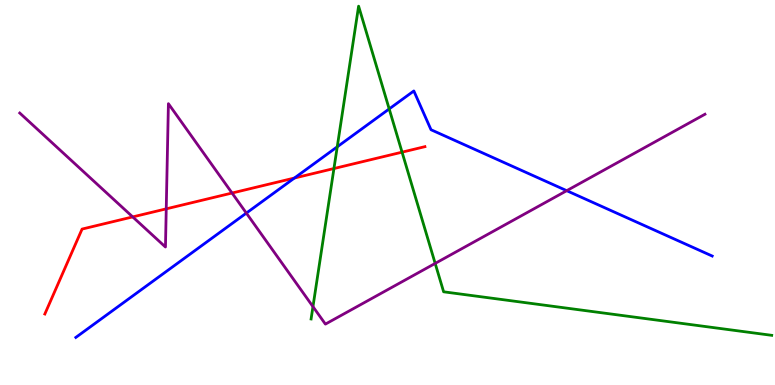[{'lines': ['blue', 'red'], 'intersections': [{'x': 3.8, 'y': 5.38}]}, {'lines': ['green', 'red'], 'intersections': [{'x': 4.31, 'y': 5.62}, {'x': 5.19, 'y': 6.05}]}, {'lines': ['purple', 'red'], 'intersections': [{'x': 1.71, 'y': 4.37}, {'x': 2.15, 'y': 4.58}, {'x': 2.99, 'y': 4.99}]}, {'lines': ['blue', 'green'], 'intersections': [{'x': 4.35, 'y': 6.19}, {'x': 5.02, 'y': 7.17}]}, {'lines': ['blue', 'purple'], 'intersections': [{'x': 3.18, 'y': 4.47}, {'x': 7.31, 'y': 5.05}]}, {'lines': ['green', 'purple'], 'intersections': [{'x': 4.04, 'y': 2.04}, {'x': 5.62, 'y': 3.16}]}]